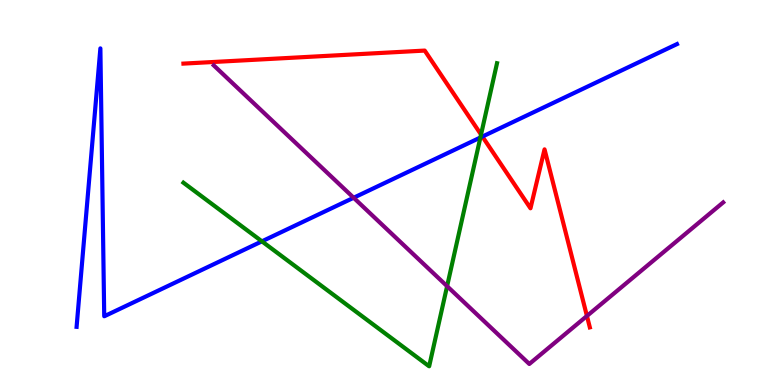[{'lines': ['blue', 'red'], 'intersections': [{'x': 6.22, 'y': 6.45}]}, {'lines': ['green', 'red'], 'intersections': [{'x': 6.21, 'y': 6.5}]}, {'lines': ['purple', 'red'], 'intersections': [{'x': 7.57, 'y': 1.79}]}, {'lines': ['blue', 'green'], 'intersections': [{'x': 3.38, 'y': 3.73}, {'x': 6.2, 'y': 6.43}]}, {'lines': ['blue', 'purple'], 'intersections': [{'x': 4.56, 'y': 4.86}]}, {'lines': ['green', 'purple'], 'intersections': [{'x': 5.77, 'y': 2.57}]}]